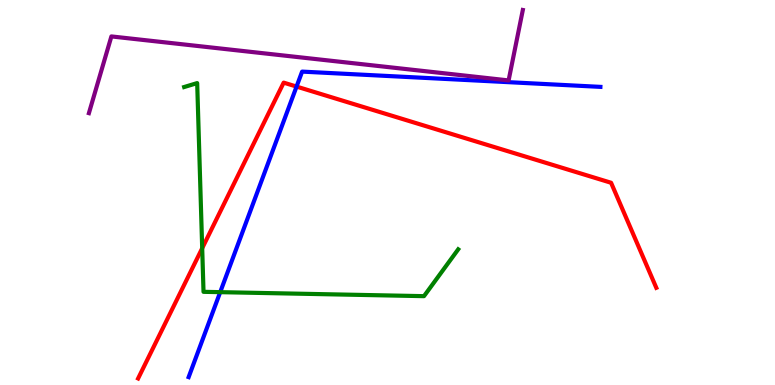[{'lines': ['blue', 'red'], 'intersections': [{'x': 3.83, 'y': 7.75}]}, {'lines': ['green', 'red'], 'intersections': [{'x': 2.61, 'y': 3.55}]}, {'lines': ['purple', 'red'], 'intersections': []}, {'lines': ['blue', 'green'], 'intersections': [{'x': 2.84, 'y': 2.41}]}, {'lines': ['blue', 'purple'], 'intersections': []}, {'lines': ['green', 'purple'], 'intersections': []}]